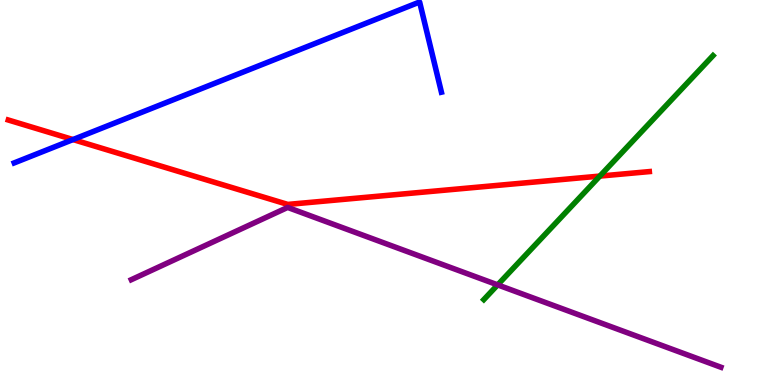[{'lines': ['blue', 'red'], 'intersections': [{'x': 0.942, 'y': 6.38}]}, {'lines': ['green', 'red'], 'intersections': [{'x': 7.74, 'y': 5.43}]}, {'lines': ['purple', 'red'], 'intersections': []}, {'lines': ['blue', 'green'], 'intersections': []}, {'lines': ['blue', 'purple'], 'intersections': []}, {'lines': ['green', 'purple'], 'intersections': [{'x': 6.42, 'y': 2.6}]}]